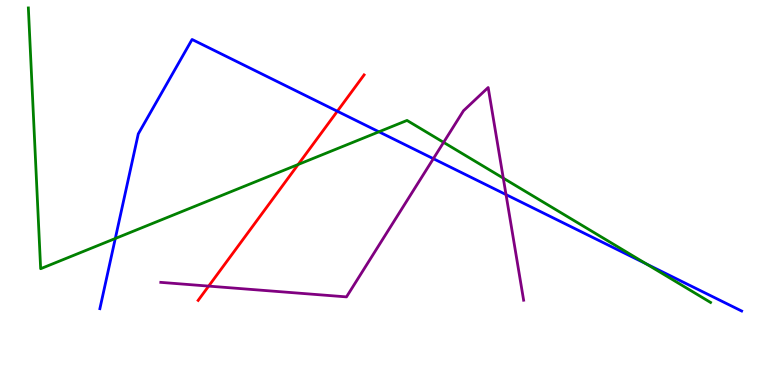[{'lines': ['blue', 'red'], 'intersections': [{'x': 4.35, 'y': 7.11}]}, {'lines': ['green', 'red'], 'intersections': [{'x': 3.85, 'y': 5.73}]}, {'lines': ['purple', 'red'], 'intersections': [{'x': 2.69, 'y': 2.57}]}, {'lines': ['blue', 'green'], 'intersections': [{'x': 1.49, 'y': 3.81}, {'x': 4.89, 'y': 6.58}, {'x': 8.34, 'y': 3.15}]}, {'lines': ['blue', 'purple'], 'intersections': [{'x': 5.59, 'y': 5.88}, {'x': 6.53, 'y': 4.95}]}, {'lines': ['green', 'purple'], 'intersections': [{'x': 5.72, 'y': 6.3}, {'x': 6.49, 'y': 5.37}]}]